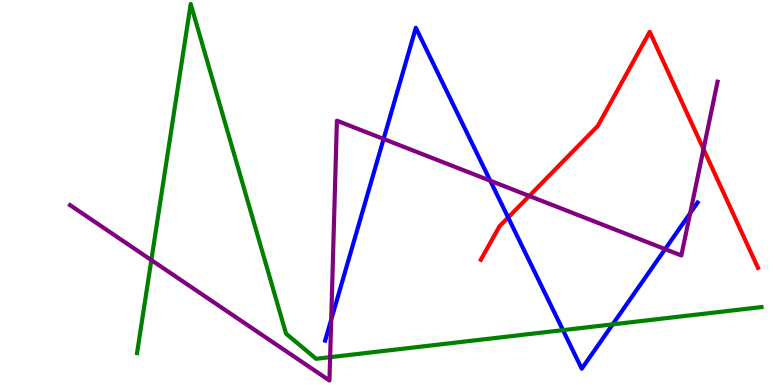[{'lines': ['blue', 'red'], 'intersections': [{'x': 6.56, 'y': 4.35}]}, {'lines': ['green', 'red'], 'intersections': []}, {'lines': ['purple', 'red'], 'intersections': [{'x': 6.83, 'y': 4.91}, {'x': 9.08, 'y': 6.13}]}, {'lines': ['blue', 'green'], 'intersections': [{'x': 7.26, 'y': 1.43}, {'x': 7.91, 'y': 1.58}]}, {'lines': ['blue', 'purple'], 'intersections': [{'x': 4.27, 'y': 1.7}, {'x': 4.95, 'y': 6.39}, {'x': 6.33, 'y': 5.31}, {'x': 8.58, 'y': 3.53}, {'x': 8.91, 'y': 4.46}]}, {'lines': ['green', 'purple'], 'intersections': [{'x': 1.95, 'y': 3.24}, {'x': 4.26, 'y': 0.723}]}]